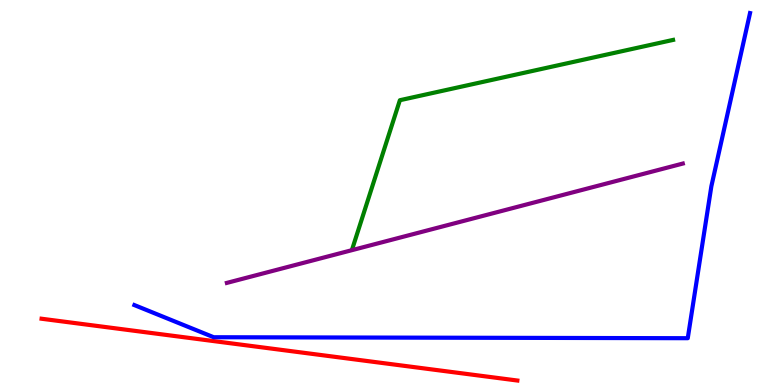[{'lines': ['blue', 'red'], 'intersections': []}, {'lines': ['green', 'red'], 'intersections': []}, {'lines': ['purple', 'red'], 'intersections': []}, {'lines': ['blue', 'green'], 'intersections': []}, {'lines': ['blue', 'purple'], 'intersections': []}, {'lines': ['green', 'purple'], 'intersections': []}]